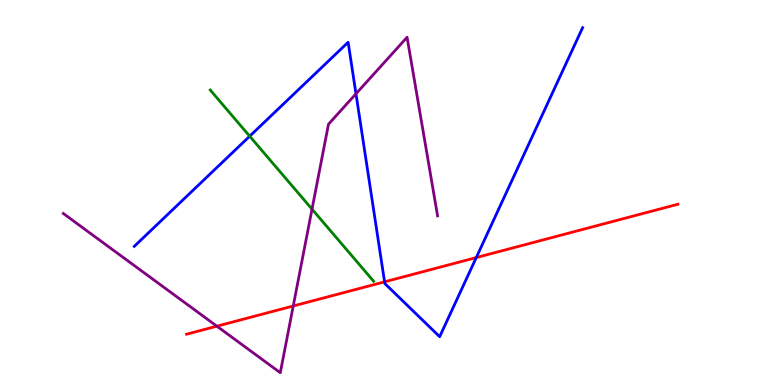[{'lines': ['blue', 'red'], 'intersections': [{'x': 4.96, 'y': 2.68}, {'x': 6.15, 'y': 3.31}]}, {'lines': ['green', 'red'], 'intersections': []}, {'lines': ['purple', 'red'], 'intersections': [{'x': 2.8, 'y': 1.53}, {'x': 3.78, 'y': 2.05}]}, {'lines': ['blue', 'green'], 'intersections': [{'x': 3.22, 'y': 6.46}]}, {'lines': ['blue', 'purple'], 'intersections': [{'x': 4.59, 'y': 7.56}]}, {'lines': ['green', 'purple'], 'intersections': [{'x': 4.03, 'y': 4.57}]}]